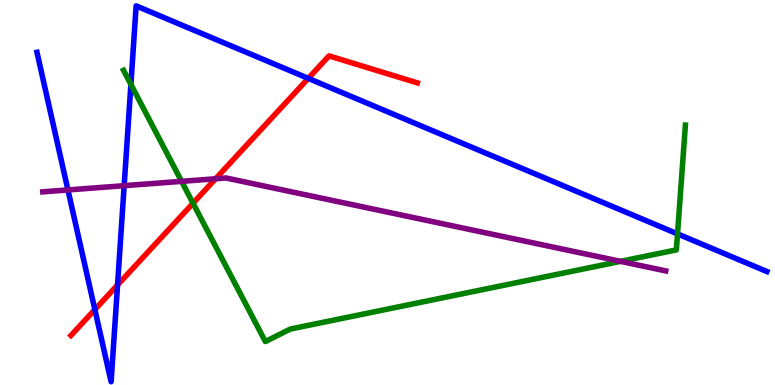[{'lines': ['blue', 'red'], 'intersections': [{'x': 1.22, 'y': 1.96}, {'x': 1.52, 'y': 2.6}, {'x': 3.98, 'y': 7.96}]}, {'lines': ['green', 'red'], 'intersections': [{'x': 2.49, 'y': 4.72}]}, {'lines': ['purple', 'red'], 'intersections': [{'x': 2.78, 'y': 5.36}]}, {'lines': ['blue', 'green'], 'intersections': [{'x': 1.69, 'y': 7.81}, {'x': 8.74, 'y': 3.93}]}, {'lines': ['blue', 'purple'], 'intersections': [{'x': 0.877, 'y': 5.07}, {'x': 1.6, 'y': 5.18}]}, {'lines': ['green', 'purple'], 'intersections': [{'x': 2.34, 'y': 5.29}, {'x': 8.01, 'y': 3.21}]}]